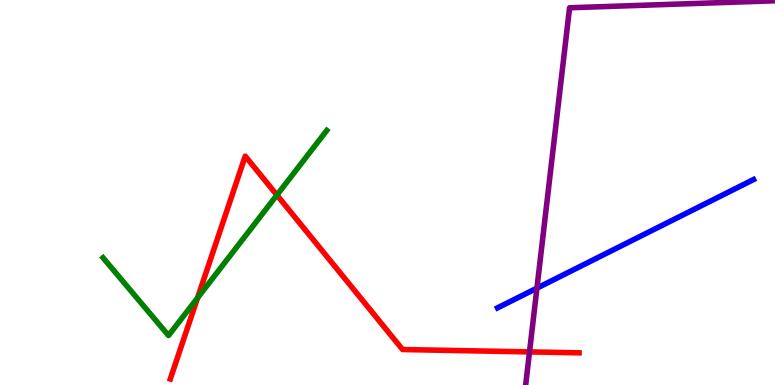[{'lines': ['blue', 'red'], 'intersections': []}, {'lines': ['green', 'red'], 'intersections': [{'x': 2.55, 'y': 2.26}, {'x': 3.57, 'y': 4.93}]}, {'lines': ['purple', 'red'], 'intersections': [{'x': 6.83, 'y': 0.86}]}, {'lines': ['blue', 'green'], 'intersections': []}, {'lines': ['blue', 'purple'], 'intersections': [{'x': 6.93, 'y': 2.52}]}, {'lines': ['green', 'purple'], 'intersections': []}]